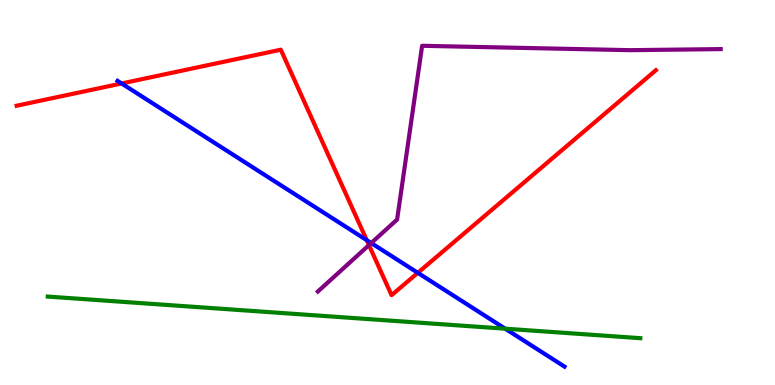[{'lines': ['blue', 'red'], 'intersections': [{'x': 1.57, 'y': 7.83}, {'x': 4.73, 'y': 3.76}, {'x': 5.39, 'y': 2.91}]}, {'lines': ['green', 'red'], 'intersections': []}, {'lines': ['purple', 'red'], 'intersections': [{'x': 4.76, 'y': 3.63}]}, {'lines': ['blue', 'green'], 'intersections': [{'x': 6.52, 'y': 1.46}]}, {'lines': ['blue', 'purple'], 'intersections': [{'x': 4.79, 'y': 3.69}]}, {'lines': ['green', 'purple'], 'intersections': []}]